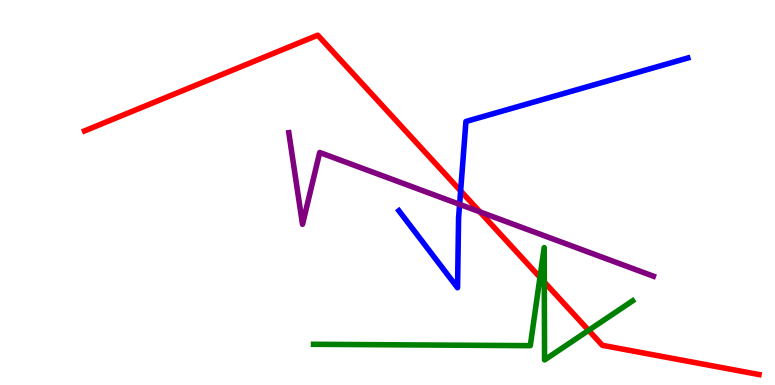[{'lines': ['blue', 'red'], 'intersections': [{'x': 5.94, 'y': 5.04}]}, {'lines': ['green', 'red'], 'intersections': [{'x': 6.97, 'y': 2.8}, {'x': 7.02, 'y': 2.67}, {'x': 7.6, 'y': 1.42}]}, {'lines': ['purple', 'red'], 'intersections': [{'x': 6.19, 'y': 4.5}]}, {'lines': ['blue', 'green'], 'intersections': []}, {'lines': ['blue', 'purple'], 'intersections': [{'x': 5.93, 'y': 4.69}]}, {'lines': ['green', 'purple'], 'intersections': []}]